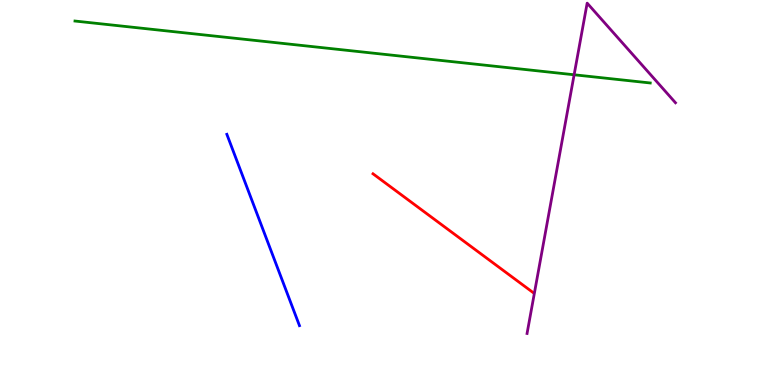[{'lines': ['blue', 'red'], 'intersections': []}, {'lines': ['green', 'red'], 'intersections': []}, {'lines': ['purple', 'red'], 'intersections': []}, {'lines': ['blue', 'green'], 'intersections': []}, {'lines': ['blue', 'purple'], 'intersections': []}, {'lines': ['green', 'purple'], 'intersections': [{'x': 7.41, 'y': 8.06}]}]